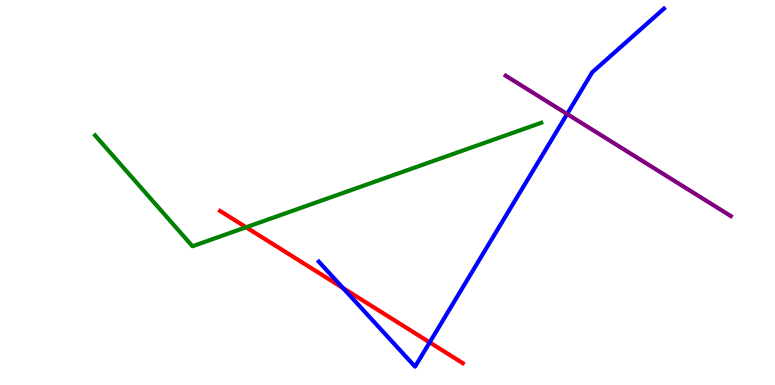[{'lines': ['blue', 'red'], 'intersections': [{'x': 4.43, 'y': 2.52}, {'x': 5.54, 'y': 1.11}]}, {'lines': ['green', 'red'], 'intersections': [{'x': 3.18, 'y': 4.1}]}, {'lines': ['purple', 'red'], 'intersections': []}, {'lines': ['blue', 'green'], 'intersections': []}, {'lines': ['blue', 'purple'], 'intersections': [{'x': 7.32, 'y': 7.04}]}, {'lines': ['green', 'purple'], 'intersections': []}]